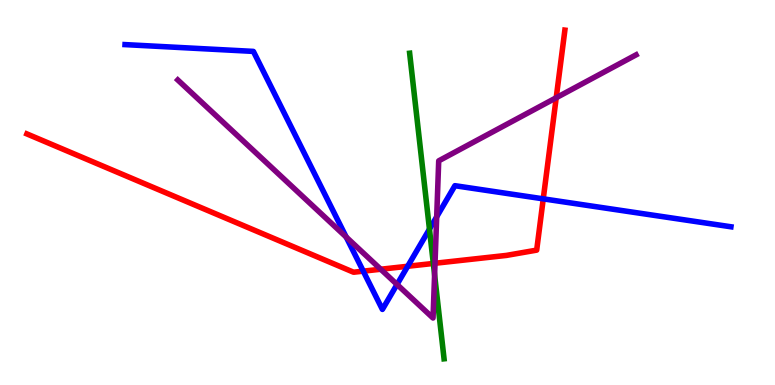[{'lines': ['blue', 'red'], 'intersections': [{'x': 4.69, 'y': 2.96}, {'x': 5.26, 'y': 3.08}, {'x': 7.01, 'y': 4.84}]}, {'lines': ['green', 'red'], 'intersections': [{'x': 5.59, 'y': 3.16}]}, {'lines': ['purple', 'red'], 'intersections': [{'x': 4.91, 'y': 3.01}, {'x': 5.61, 'y': 3.16}, {'x': 7.18, 'y': 7.46}]}, {'lines': ['blue', 'green'], 'intersections': [{'x': 5.54, 'y': 4.05}]}, {'lines': ['blue', 'purple'], 'intersections': [{'x': 4.47, 'y': 3.84}, {'x': 5.12, 'y': 2.61}, {'x': 5.63, 'y': 4.37}]}, {'lines': ['green', 'purple'], 'intersections': [{'x': 5.61, 'y': 2.86}]}]